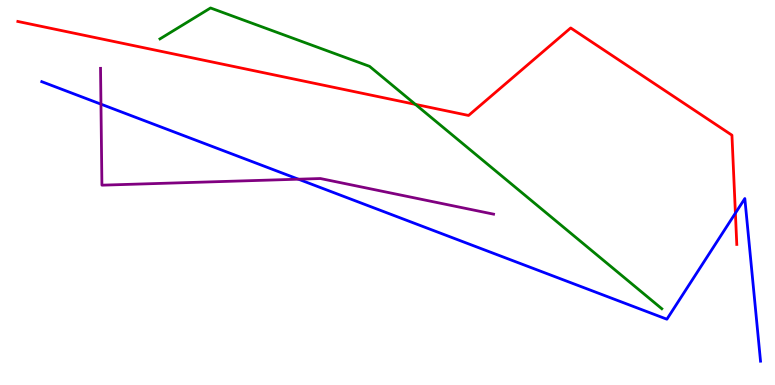[{'lines': ['blue', 'red'], 'intersections': [{'x': 9.49, 'y': 4.46}]}, {'lines': ['green', 'red'], 'intersections': [{'x': 5.36, 'y': 7.29}]}, {'lines': ['purple', 'red'], 'intersections': []}, {'lines': ['blue', 'green'], 'intersections': []}, {'lines': ['blue', 'purple'], 'intersections': [{'x': 1.3, 'y': 7.29}, {'x': 3.85, 'y': 5.35}]}, {'lines': ['green', 'purple'], 'intersections': []}]